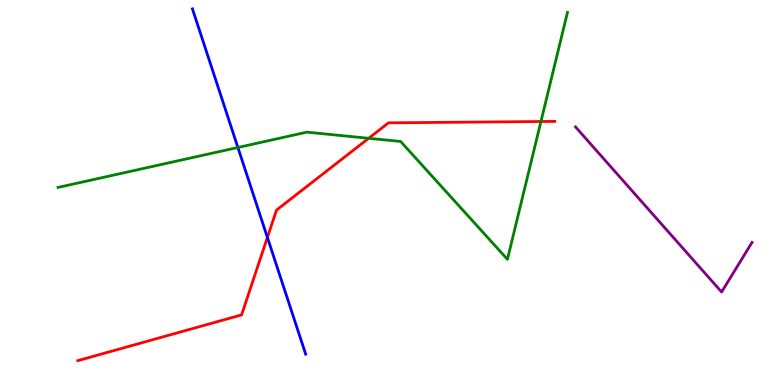[{'lines': ['blue', 'red'], 'intersections': [{'x': 3.45, 'y': 3.83}]}, {'lines': ['green', 'red'], 'intersections': [{'x': 4.76, 'y': 6.41}, {'x': 6.98, 'y': 6.84}]}, {'lines': ['purple', 'red'], 'intersections': []}, {'lines': ['blue', 'green'], 'intersections': [{'x': 3.07, 'y': 6.17}]}, {'lines': ['blue', 'purple'], 'intersections': []}, {'lines': ['green', 'purple'], 'intersections': []}]